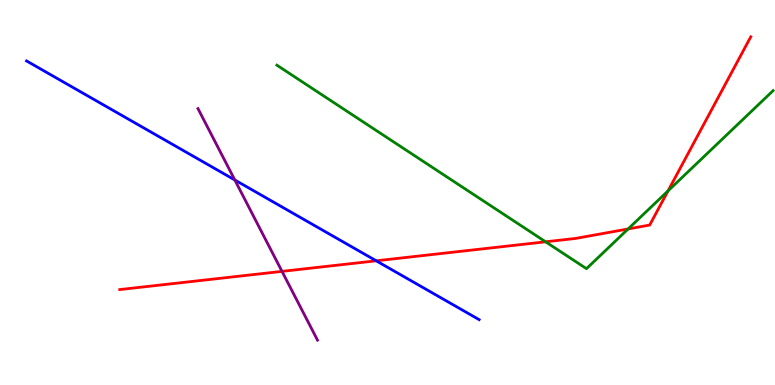[{'lines': ['blue', 'red'], 'intersections': [{'x': 4.85, 'y': 3.23}]}, {'lines': ['green', 'red'], 'intersections': [{'x': 7.04, 'y': 3.72}, {'x': 8.1, 'y': 4.05}, {'x': 8.62, 'y': 5.04}]}, {'lines': ['purple', 'red'], 'intersections': [{'x': 3.64, 'y': 2.95}]}, {'lines': ['blue', 'green'], 'intersections': []}, {'lines': ['blue', 'purple'], 'intersections': [{'x': 3.03, 'y': 5.33}]}, {'lines': ['green', 'purple'], 'intersections': []}]